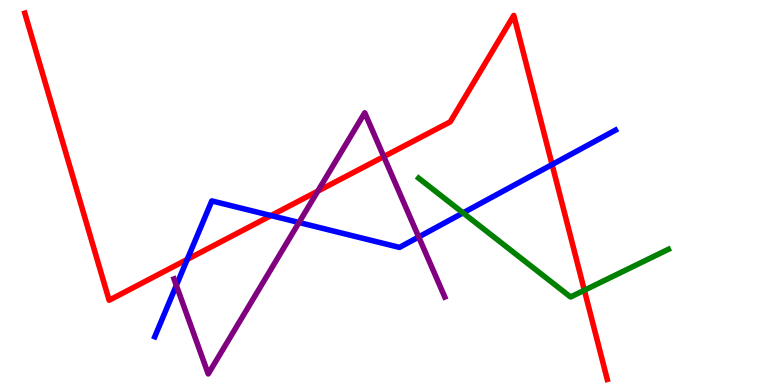[{'lines': ['blue', 'red'], 'intersections': [{'x': 2.42, 'y': 3.26}, {'x': 3.5, 'y': 4.4}, {'x': 7.12, 'y': 5.73}]}, {'lines': ['green', 'red'], 'intersections': [{'x': 7.54, 'y': 2.46}]}, {'lines': ['purple', 'red'], 'intersections': [{'x': 4.1, 'y': 5.04}, {'x': 4.95, 'y': 5.93}]}, {'lines': ['blue', 'green'], 'intersections': [{'x': 5.97, 'y': 4.47}]}, {'lines': ['blue', 'purple'], 'intersections': [{'x': 2.28, 'y': 2.59}, {'x': 3.86, 'y': 4.22}, {'x': 5.4, 'y': 3.85}]}, {'lines': ['green', 'purple'], 'intersections': []}]